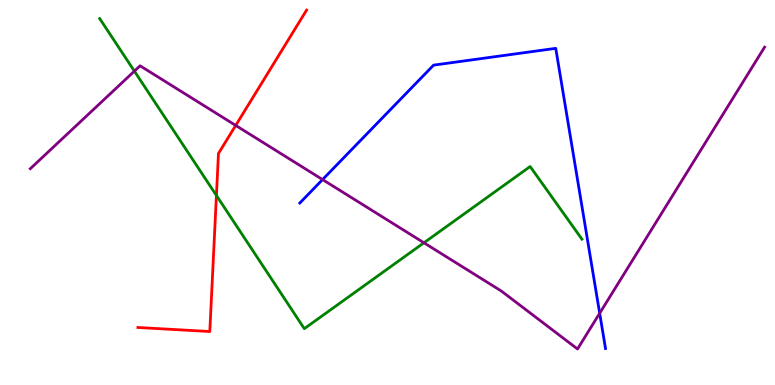[{'lines': ['blue', 'red'], 'intersections': []}, {'lines': ['green', 'red'], 'intersections': [{'x': 2.79, 'y': 4.92}]}, {'lines': ['purple', 'red'], 'intersections': [{'x': 3.04, 'y': 6.74}]}, {'lines': ['blue', 'green'], 'intersections': []}, {'lines': ['blue', 'purple'], 'intersections': [{'x': 4.16, 'y': 5.34}, {'x': 7.74, 'y': 1.86}]}, {'lines': ['green', 'purple'], 'intersections': [{'x': 1.73, 'y': 8.15}, {'x': 5.47, 'y': 3.69}]}]